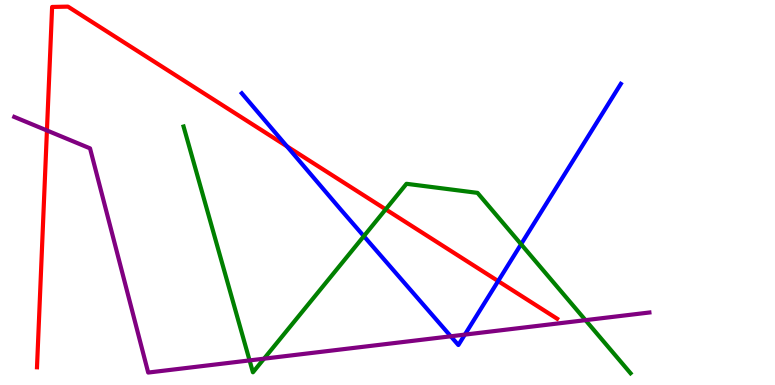[{'lines': ['blue', 'red'], 'intersections': [{'x': 3.7, 'y': 6.2}, {'x': 6.43, 'y': 2.7}]}, {'lines': ['green', 'red'], 'intersections': [{'x': 4.98, 'y': 4.56}]}, {'lines': ['purple', 'red'], 'intersections': [{'x': 0.606, 'y': 6.61}]}, {'lines': ['blue', 'green'], 'intersections': [{'x': 4.69, 'y': 3.87}, {'x': 6.72, 'y': 3.66}]}, {'lines': ['blue', 'purple'], 'intersections': [{'x': 5.82, 'y': 1.27}, {'x': 6.0, 'y': 1.31}]}, {'lines': ['green', 'purple'], 'intersections': [{'x': 3.22, 'y': 0.639}, {'x': 3.41, 'y': 0.684}, {'x': 7.55, 'y': 1.68}]}]